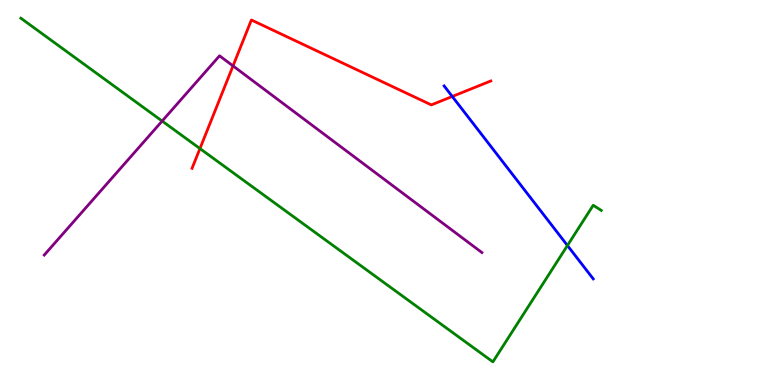[{'lines': ['blue', 'red'], 'intersections': [{'x': 5.84, 'y': 7.49}]}, {'lines': ['green', 'red'], 'intersections': [{'x': 2.58, 'y': 6.14}]}, {'lines': ['purple', 'red'], 'intersections': [{'x': 3.01, 'y': 8.29}]}, {'lines': ['blue', 'green'], 'intersections': [{'x': 7.32, 'y': 3.62}]}, {'lines': ['blue', 'purple'], 'intersections': []}, {'lines': ['green', 'purple'], 'intersections': [{'x': 2.09, 'y': 6.86}]}]